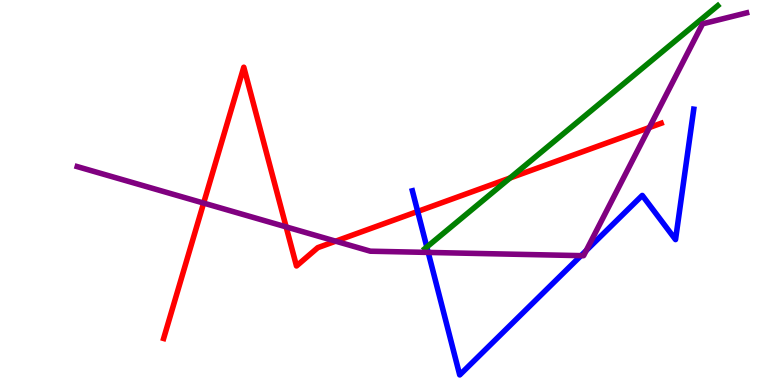[{'lines': ['blue', 'red'], 'intersections': [{'x': 5.39, 'y': 4.51}]}, {'lines': ['green', 'red'], 'intersections': [{'x': 6.58, 'y': 5.38}]}, {'lines': ['purple', 'red'], 'intersections': [{'x': 2.63, 'y': 4.73}, {'x': 3.69, 'y': 4.11}, {'x': 4.33, 'y': 3.74}, {'x': 8.38, 'y': 6.69}]}, {'lines': ['blue', 'green'], 'intersections': [{'x': 5.51, 'y': 3.58}]}, {'lines': ['blue', 'purple'], 'intersections': [{'x': 5.53, 'y': 3.44}, {'x': 7.5, 'y': 3.36}, {'x': 7.56, 'y': 3.49}]}, {'lines': ['green', 'purple'], 'intersections': []}]